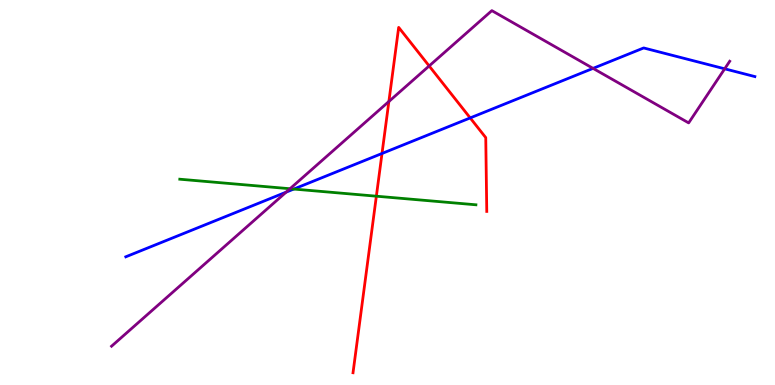[{'lines': ['blue', 'red'], 'intersections': [{'x': 4.93, 'y': 6.01}, {'x': 6.07, 'y': 6.94}]}, {'lines': ['green', 'red'], 'intersections': [{'x': 4.86, 'y': 4.9}]}, {'lines': ['purple', 'red'], 'intersections': [{'x': 5.02, 'y': 7.36}, {'x': 5.54, 'y': 8.29}]}, {'lines': ['blue', 'green'], 'intersections': [{'x': 3.79, 'y': 5.09}]}, {'lines': ['blue', 'purple'], 'intersections': [{'x': 3.69, 'y': 5.01}, {'x': 7.65, 'y': 8.22}, {'x': 9.35, 'y': 8.21}]}, {'lines': ['green', 'purple'], 'intersections': [{'x': 3.74, 'y': 5.1}]}]